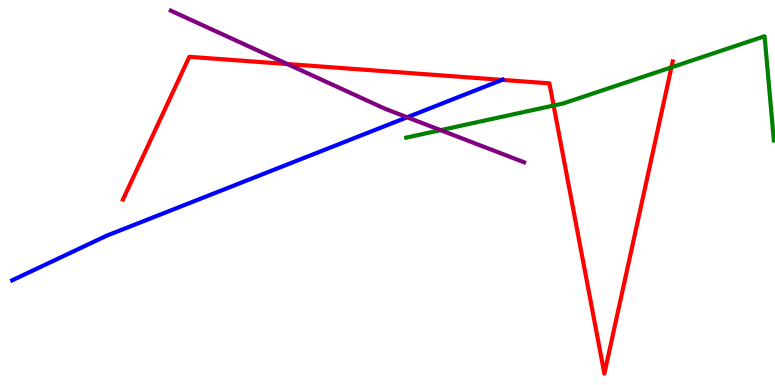[{'lines': ['blue', 'red'], 'intersections': [{'x': 6.48, 'y': 7.93}]}, {'lines': ['green', 'red'], 'intersections': [{'x': 7.14, 'y': 7.26}, {'x': 8.66, 'y': 8.25}]}, {'lines': ['purple', 'red'], 'intersections': [{'x': 3.71, 'y': 8.34}]}, {'lines': ['blue', 'green'], 'intersections': []}, {'lines': ['blue', 'purple'], 'intersections': [{'x': 5.25, 'y': 6.95}]}, {'lines': ['green', 'purple'], 'intersections': [{'x': 5.69, 'y': 6.62}]}]